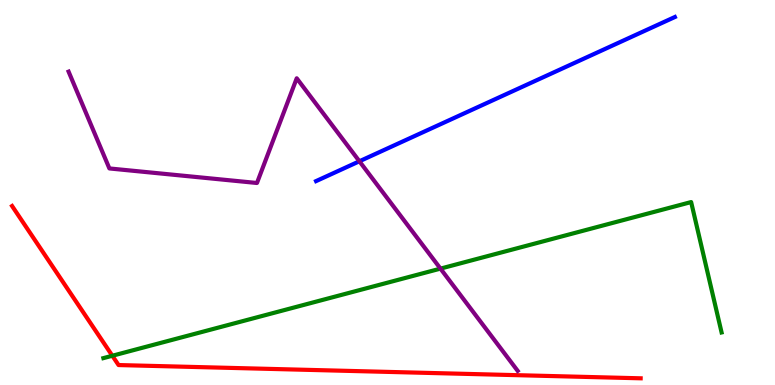[{'lines': ['blue', 'red'], 'intersections': []}, {'lines': ['green', 'red'], 'intersections': [{'x': 1.45, 'y': 0.76}]}, {'lines': ['purple', 'red'], 'intersections': []}, {'lines': ['blue', 'green'], 'intersections': []}, {'lines': ['blue', 'purple'], 'intersections': [{'x': 4.64, 'y': 5.81}]}, {'lines': ['green', 'purple'], 'intersections': [{'x': 5.68, 'y': 3.02}]}]